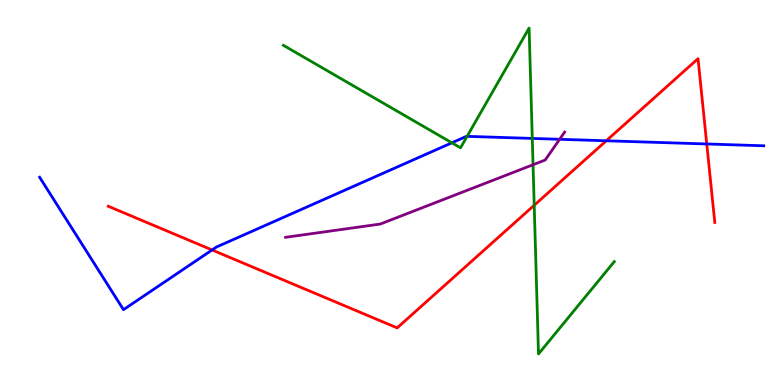[{'lines': ['blue', 'red'], 'intersections': [{'x': 2.74, 'y': 3.51}, {'x': 7.82, 'y': 6.34}, {'x': 9.12, 'y': 6.26}]}, {'lines': ['green', 'red'], 'intersections': [{'x': 6.89, 'y': 4.67}]}, {'lines': ['purple', 'red'], 'intersections': []}, {'lines': ['blue', 'green'], 'intersections': [{'x': 5.83, 'y': 6.29}, {'x': 6.03, 'y': 6.46}, {'x': 6.87, 'y': 6.4}]}, {'lines': ['blue', 'purple'], 'intersections': [{'x': 7.22, 'y': 6.38}]}, {'lines': ['green', 'purple'], 'intersections': [{'x': 6.88, 'y': 5.72}]}]